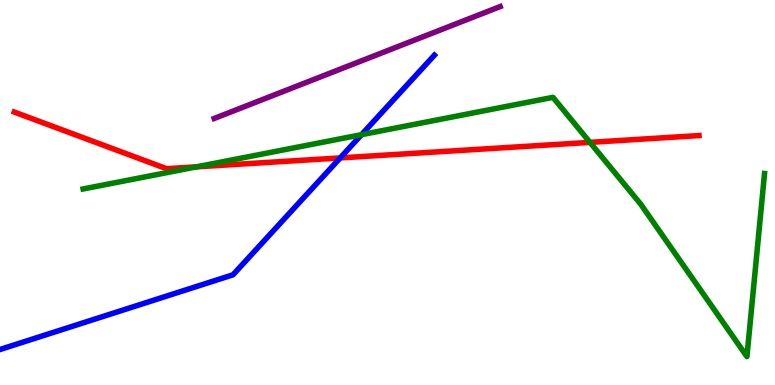[{'lines': ['blue', 'red'], 'intersections': [{'x': 4.39, 'y': 5.9}]}, {'lines': ['green', 'red'], 'intersections': [{'x': 2.54, 'y': 5.67}, {'x': 7.61, 'y': 6.3}]}, {'lines': ['purple', 'red'], 'intersections': []}, {'lines': ['blue', 'green'], 'intersections': [{'x': 4.66, 'y': 6.5}]}, {'lines': ['blue', 'purple'], 'intersections': []}, {'lines': ['green', 'purple'], 'intersections': []}]